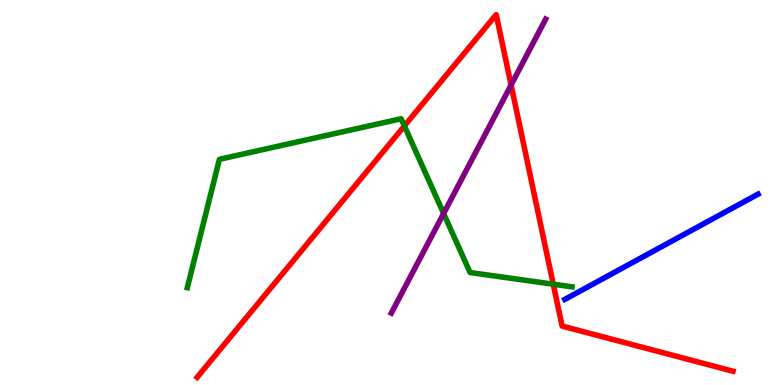[{'lines': ['blue', 'red'], 'intersections': []}, {'lines': ['green', 'red'], 'intersections': [{'x': 5.22, 'y': 6.73}, {'x': 7.14, 'y': 2.62}]}, {'lines': ['purple', 'red'], 'intersections': [{'x': 6.59, 'y': 7.79}]}, {'lines': ['blue', 'green'], 'intersections': []}, {'lines': ['blue', 'purple'], 'intersections': []}, {'lines': ['green', 'purple'], 'intersections': [{'x': 5.72, 'y': 4.45}]}]